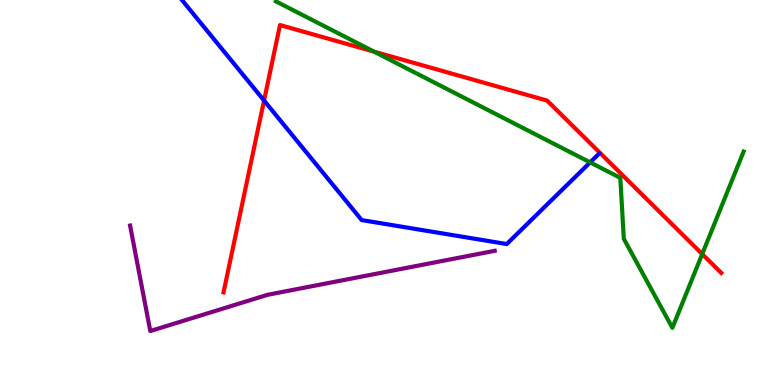[{'lines': ['blue', 'red'], 'intersections': [{'x': 3.41, 'y': 7.39}]}, {'lines': ['green', 'red'], 'intersections': [{'x': 4.83, 'y': 8.66}, {'x': 9.06, 'y': 3.4}]}, {'lines': ['purple', 'red'], 'intersections': []}, {'lines': ['blue', 'green'], 'intersections': [{'x': 7.61, 'y': 5.78}]}, {'lines': ['blue', 'purple'], 'intersections': []}, {'lines': ['green', 'purple'], 'intersections': []}]